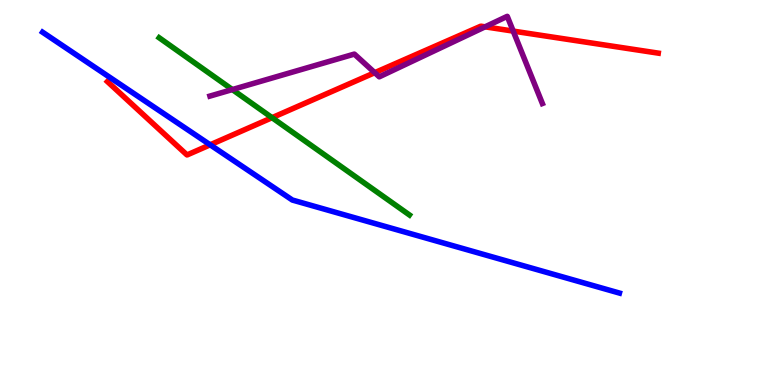[{'lines': ['blue', 'red'], 'intersections': [{'x': 2.71, 'y': 6.24}]}, {'lines': ['green', 'red'], 'intersections': [{'x': 3.51, 'y': 6.94}]}, {'lines': ['purple', 'red'], 'intersections': [{'x': 4.84, 'y': 8.11}, {'x': 6.26, 'y': 9.3}, {'x': 6.62, 'y': 9.19}]}, {'lines': ['blue', 'green'], 'intersections': []}, {'lines': ['blue', 'purple'], 'intersections': []}, {'lines': ['green', 'purple'], 'intersections': [{'x': 3.0, 'y': 7.67}]}]